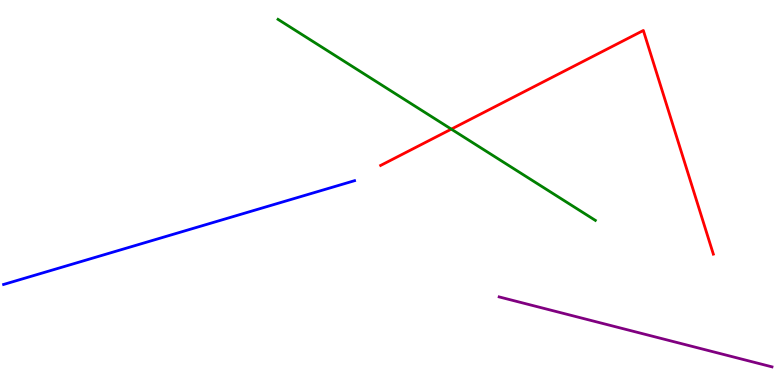[{'lines': ['blue', 'red'], 'intersections': []}, {'lines': ['green', 'red'], 'intersections': [{'x': 5.82, 'y': 6.65}]}, {'lines': ['purple', 'red'], 'intersections': []}, {'lines': ['blue', 'green'], 'intersections': []}, {'lines': ['blue', 'purple'], 'intersections': []}, {'lines': ['green', 'purple'], 'intersections': []}]